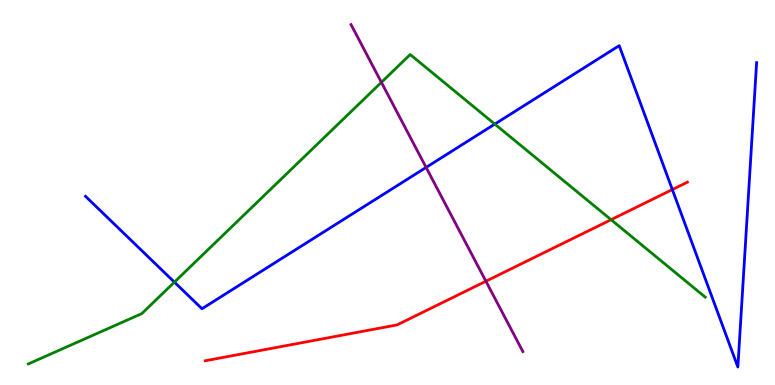[{'lines': ['blue', 'red'], 'intersections': [{'x': 8.68, 'y': 5.08}]}, {'lines': ['green', 'red'], 'intersections': [{'x': 7.88, 'y': 4.29}]}, {'lines': ['purple', 'red'], 'intersections': [{'x': 6.27, 'y': 2.7}]}, {'lines': ['blue', 'green'], 'intersections': [{'x': 2.25, 'y': 2.67}, {'x': 6.38, 'y': 6.78}]}, {'lines': ['blue', 'purple'], 'intersections': [{'x': 5.5, 'y': 5.65}]}, {'lines': ['green', 'purple'], 'intersections': [{'x': 4.92, 'y': 7.86}]}]